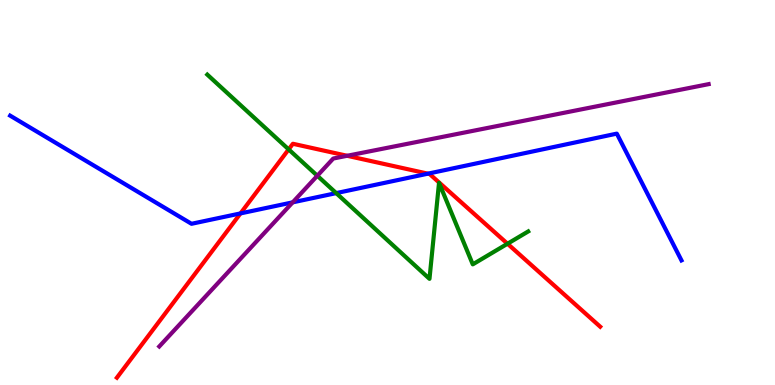[{'lines': ['blue', 'red'], 'intersections': [{'x': 3.1, 'y': 4.46}, {'x': 5.52, 'y': 5.49}]}, {'lines': ['green', 'red'], 'intersections': [{'x': 3.72, 'y': 6.12}, {'x': 6.55, 'y': 3.67}]}, {'lines': ['purple', 'red'], 'intersections': [{'x': 4.48, 'y': 5.95}]}, {'lines': ['blue', 'green'], 'intersections': [{'x': 4.34, 'y': 4.98}]}, {'lines': ['blue', 'purple'], 'intersections': [{'x': 3.78, 'y': 4.74}]}, {'lines': ['green', 'purple'], 'intersections': [{'x': 4.09, 'y': 5.44}]}]